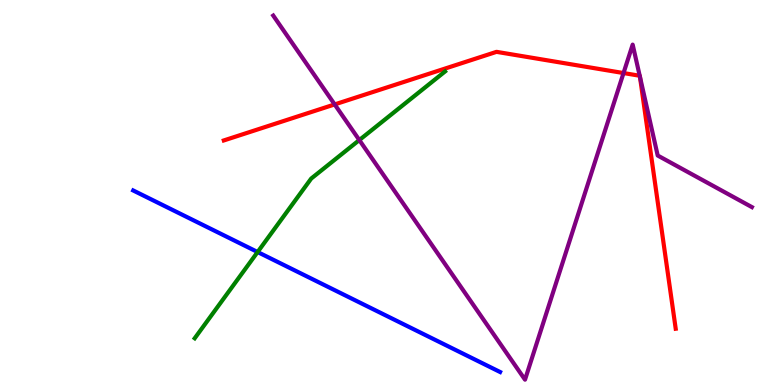[{'lines': ['blue', 'red'], 'intersections': []}, {'lines': ['green', 'red'], 'intersections': []}, {'lines': ['purple', 'red'], 'intersections': [{'x': 4.32, 'y': 7.29}, {'x': 8.05, 'y': 8.1}, {'x': 8.25, 'y': 8.03}, {'x': 8.26, 'y': 8.0}]}, {'lines': ['blue', 'green'], 'intersections': [{'x': 3.32, 'y': 3.45}]}, {'lines': ['blue', 'purple'], 'intersections': []}, {'lines': ['green', 'purple'], 'intersections': [{'x': 4.64, 'y': 6.36}]}]